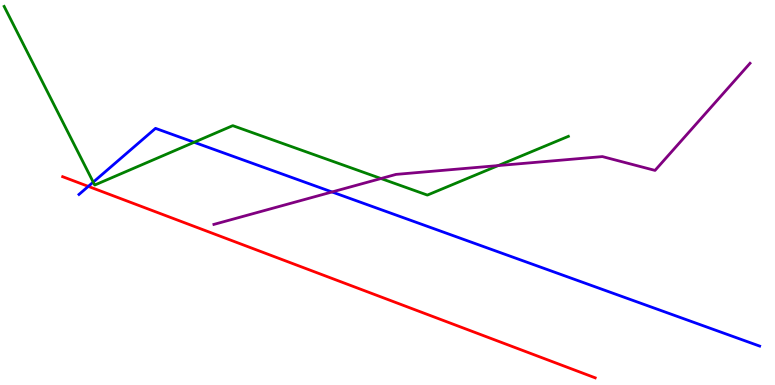[{'lines': ['blue', 'red'], 'intersections': [{'x': 1.14, 'y': 5.16}]}, {'lines': ['green', 'red'], 'intersections': []}, {'lines': ['purple', 'red'], 'intersections': []}, {'lines': ['blue', 'green'], 'intersections': [{'x': 1.2, 'y': 5.27}, {'x': 2.5, 'y': 6.3}]}, {'lines': ['blue', 'purple'], 'intersections': [{'x': 4.28, 'y': 5.01}]}, {'lines': ['green', 'purple'], 'intersections': [{'x': 4.92, 'y': 5.36}, {'x': 6.43, 'y': 5.7}]}]